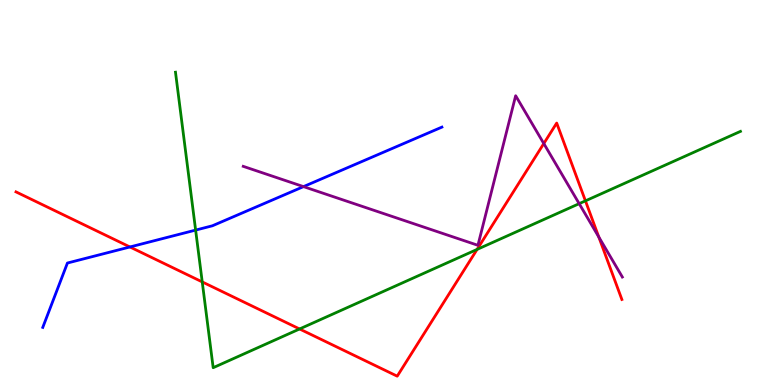[{'lines': ['blue', 'red'], 'intersections': [{'x': 1.68, 'y': 3.59}]}, {'lines': ['green', 'red'], 'intersections': [{'x': 2.61, 'y': 2.68}, {'x': 3.87, 'y': 1.46}, {'x': 6.16, 'y': 3.52}, {'x': 7.55, 'y': 4.78}]}, {'lines': ['purple', 'red'], 'intersections': [{'x': 7.02, 'y': 6.27}, {'x': 7.73, 'y': 3.84}]}, {'lines': ['blue', 'green'], 'intersections': [{'x': 2.52, 'y': 4.02}]}, {'lines': ['blue', 'purple'], 'intersections': [{'x': 3.92, 'y': 5.15}]}, {'lines': ['green', 'purple'], 'intersections': [{'x': 7.47, 'y': 4.71}]}]